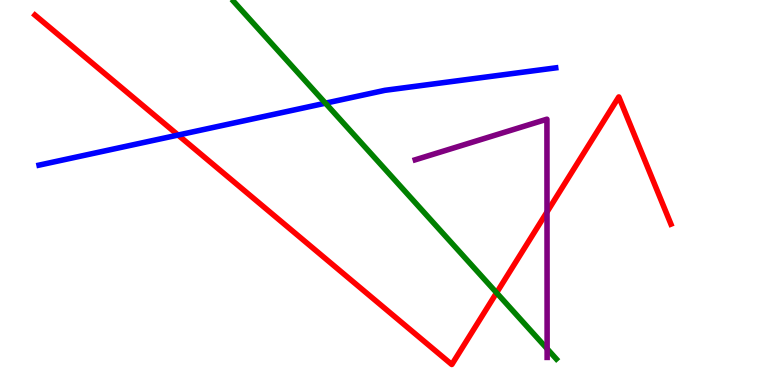[{'lines': ['blue', 'red'], 'intersections': [{'x': 2.3, 'y': 6.49}]}, {'lines': ['green', 'red'], 'intersections': [{'x': 6.41, 'y': 2.4}]}, {'lines': ['purple', 'red'], 'intersections': [{'x': 7.06, 'y': 4.49}]}, {'lines': ['blue', 'green'], 'intersections': [{'x': 4.2, 'y': 7.32}]}, {'lines': ['blue', 'purple'], 'intersections': []}, {'lines': ['green', 'purple'], 'intersections': [{'x': 7.06, 'y': 0.941}]}]